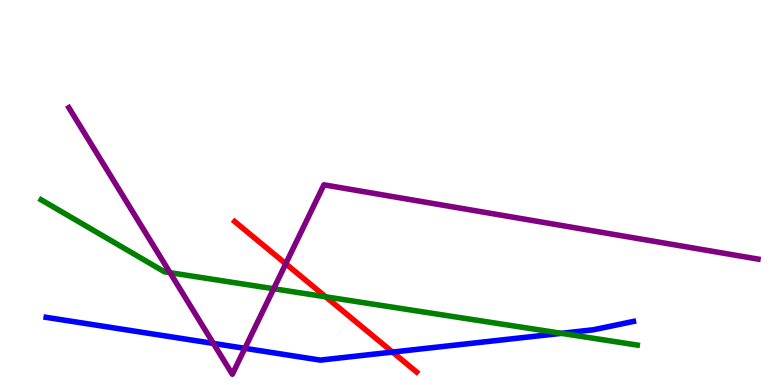[{'lines': ['blue', 'red'], 'intersections': [{'x': 5.06, 'y': 0.855}]}, {'lines': ['green', 'red'], 'intersections': [{'x': 4.2, 'y': 2.29}]}, {'lines': ['purple', 'red'], 'intersections': [{'x': 3.69, 'y': 3.15}]}, {'lines': ['blue', 'green'], 'intersections': [{'x': 7.24, 'y': 1.34}]}, {'lines': ['blue', 'purple'], 'intersections': [{'x': 2.75, 'y': 1.08}, {'x': 3.16, 'y': 0.952}]}, {'lines': ['green', 'purple'], 'intersections': [{'x': 2.19, 'y': 2.92}, {'x': 3.53, 'y': 2.5}]}]